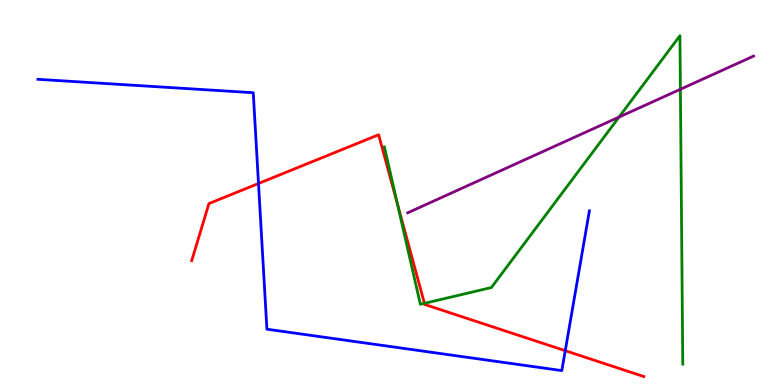[{'lines': ['blue', 'red'], 'intersections': [{'x': 3.34, 'y': 5.23}, {'x': 7.29, 'y': 0.891}]}, {'lines': ['green', 'red'], 'intersections': [{'x': 5.13, 'y': 4.71}, {'x': 5.48, 'y': 2.12}]}, {'lines': ['purple', 'red'], 'intersections': []}, {'lines': ['blue', 'green'], 'intersections': []}, {'lines': ['blue', 'purple'], 'intersections': []}, {'lines': ['green', 'purple'], 'intersections': [{'x': 7.99, 'y': 6.96}, {'x': 8.78, 'y': 7.68}]}]